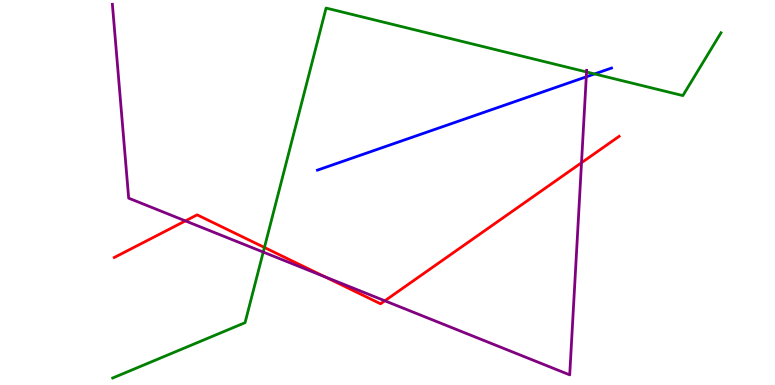[{'lines': ['blue', 'red'], 'intersections': []}, {'lines': ['green', 'red'], 'intersections': [{'x': 3.41, 'y': 3.57}]}, {'lines': ['purple', 'red'], 'intersections': [{'x': 2.39, 'y': 4.26}, {'x': 4.19, 'y': 2.81}, {'x': 4.97, 'y': 2.19}, {'x': 7.5, 'y': 5.77}]}, {'lines': ['blue', 'green'], 'intersections': [{'x': 7.67, 'y': 8.08}]}, {'lines': ['blue', 'purple'], 'intersections': [{'x': 7.56, 'y': 8.0}]}, {'lines': ['green', 'purple'], 'intersections': [{'x': 3.4, 'y': 3.45}, {'x': 7.57, 'y': 8.13}]}]